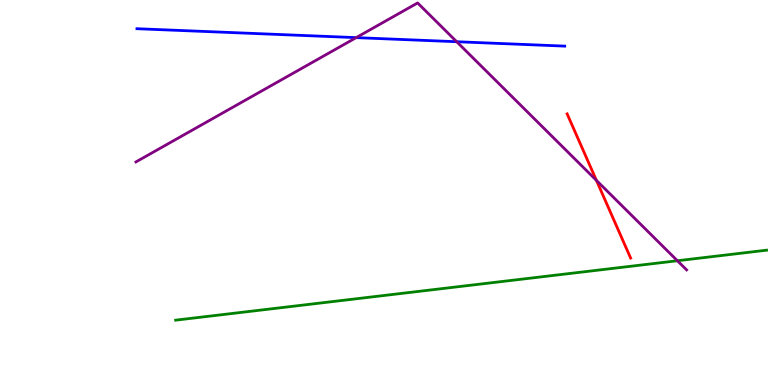[{'lines': ['blue', 'red'], 'intersections': []}, {'lines': ['green', 'red'], 'intersections': []}, {'lines': ['purple', 'red'], 'intersections': [{'x': 7.7, 'y': 5.31}]}, {'lines': ['blue', 'green'], 'intersections': []}, {'lines': ['blue', 'purple'], 'intersections': [{'x': 4.6, 'y': 9.02}, {'x': 5.89, 'y': 8.92}]}, {'lines': ['green', 'purple'], 'intersections': [{'x': 8.74, 'y': 3.23}]}]